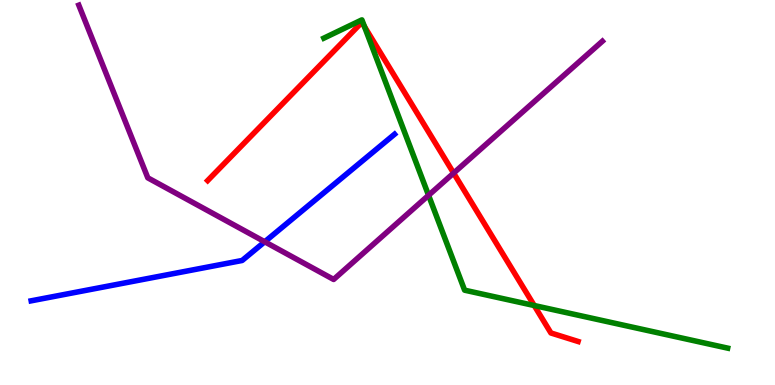[{'lines': ['blue', 'red'], 'intersections': []}, {'lines': ['green', 'red'], 'intersections': [{'x': 4.7, 'y': 9.31}, {'x': 6.89, 'y': 2.06}]}, {'lines': ['purple', 'red'], 'intersections': [{'x': 5.85, 'y': 5.5}]}, {'lines': ['blue', 'green'], 'intersections': []}, {'lines': ['blue', 'purple'], 'intersections': [{'x': 3.42, 'y': 3.72}]}, {'lines': ['green', 'purple'], 'intersections': [{'x': 5.53, 'y': 4.93}]}]